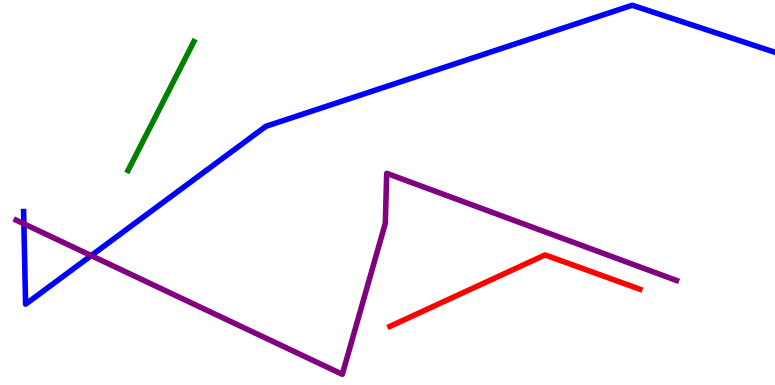[{'lines': ['blue', 'red'], 'intersections': []}, {'lines': ['green', 'red'], 'intersections': []}, {'lines': ['purple', 'red'], 'intersections': []}, {'lines': ['blue', 'green'], 'intersections': []}, {'lines': ['blue', 'purple'], 'intersections': [{'x': 0.308, 'y': 4.19}, {'x': 1.18, 'y': 3.36}]}, {'lines': ['green', 'purple'], 'intersections': []}]